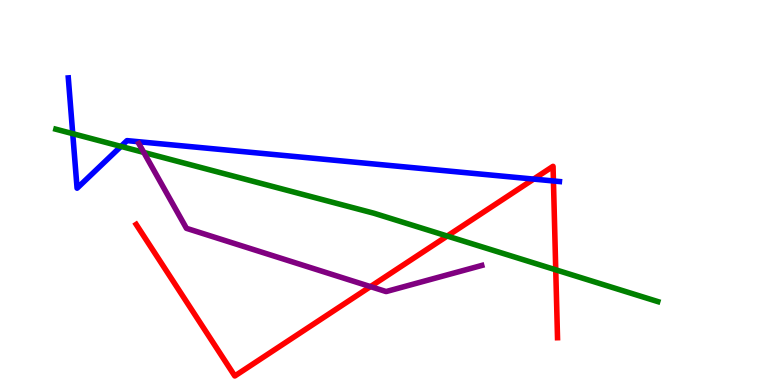[{'lines': ['blue', 'red'], 'intersections': [{'x': 6.89, 'y': 5.35}, {'x': 7.14, 'y': 5.3}]}, {'lines': ['green', 'red'], 'intersections': [{'x': 5.77, 'y': 3.87}, {'x': 7.17, 'y': 2.99}]}, {'lines': ['purple', 'red'], 'intersections': [{'x': 4.78, 'y': 2.56}]}, {'lines': ['blue', 'green'], 'intersections': [{'x': 0.939, 'y': 6.53}, {'x': 1.56, 'y': 6.2}]}, {'lines': ['blue', 'purple'], 'intersections': []}, {'lines': ['green', 'purple'], 'intersections': [{'x': 1.86, 'y': 6.04}]}]